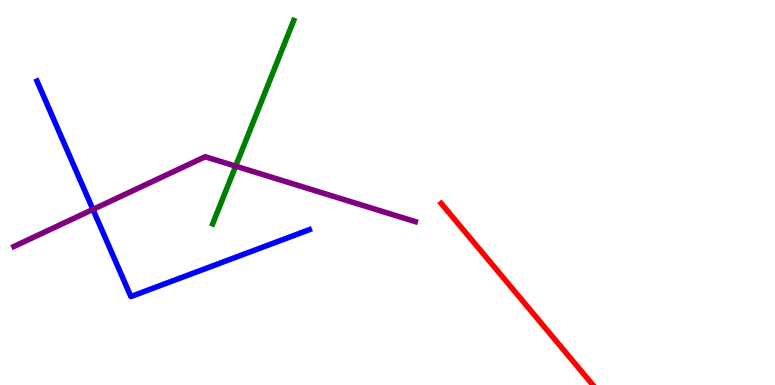[{'lines': ['blue', 'red'], 'intersections': []}, {'lines': ['green', 'red'], 'intersections': []}, {'lines': ['purple', 'red'], 'intersections': []}, {'lines': ['blue', 'green'], 'intersections': []}, {'lines': ['blue', 'purple'], 'intersections': [{'x': 1.2, 'y': 4.56}]}, {'lines': ['green', 'purple'], 'intersections': [{'x': 3.04, 'y': 5.68}]}]